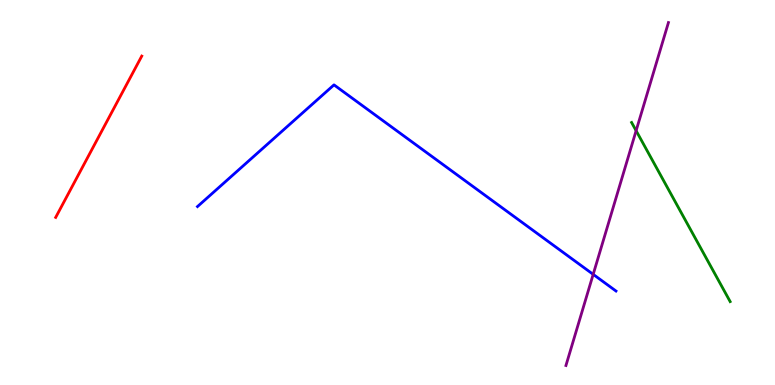[{'lines': ['blue', 'red'], 'intersections': []}, {'lines': ['green', 'red'], 'intersections': []}, {'lines': ['purple', 'red'], 'intersections': []}, {'lines': ['blue', 'green'], 'intersections': []}, {'lines': ['blue', 'purple'], 'intersections': [{'x': 7.65, 'y': 2.87}]}, {'lines': ['green', 'purple'], 'intersections': [{'x': 8.21, 'y': 6.61}]}]